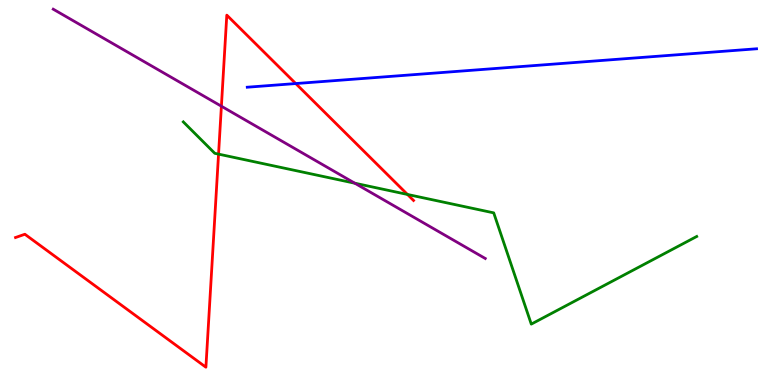[{'lines': ['blue', 'red'], 'intersections': [{'x': 3.82, 'y': 7.83}]}, {'lines': ['green', 'red'], 'intersections': [{'x': 2.82, 'y': 6.0}, {'x': 5.26, 'y': 4.95}]}, {'lines': ['purple', 'red'], 'intersections': [{'x': 2.86, 'y': 7.24}]}, {'lines': ['blue', 'green'], 'intersections': []}, {'lines': ['blue', 'purple'], 'intersections': []}, {'lines': ['green', 'purple'], 'intersections': [{'x': 4.58, 'y': 5.24}]}]